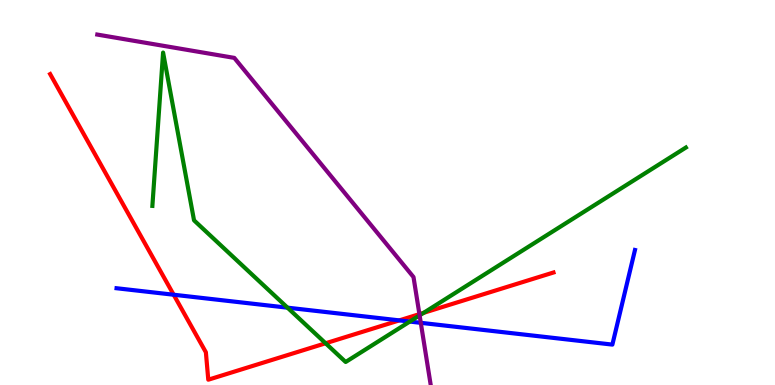[{'lines': ['blue', 'red'], 'intersections': [{'x': 2.24, 'y': 2.34}, {'x': 5.15, 'y': 1.68}]}, {'lines': ['green', 'red'], 'intersections': [{'x': 4.2, 'y': 1.08}, {'x': 5.47, 'y': 1.87}]}, {'lines': ['purple', 'red'], 'intersections': [{'x': 5.41, 'y': 1.84}]}, {'lines': ['blue', 'green'], 'intersections': [{'x': 3.71, 'y': 2.01}, {'x': 5.29, 'y': 1.65}]}, {'lines': ['blue', 'purple'], 'intersections': [{'x': 5.43, 'y': 1.61}]}, {'lines': ['green', 'purple'], 'intersections': [{'x': 5.41, 'y': 1.81}]}]